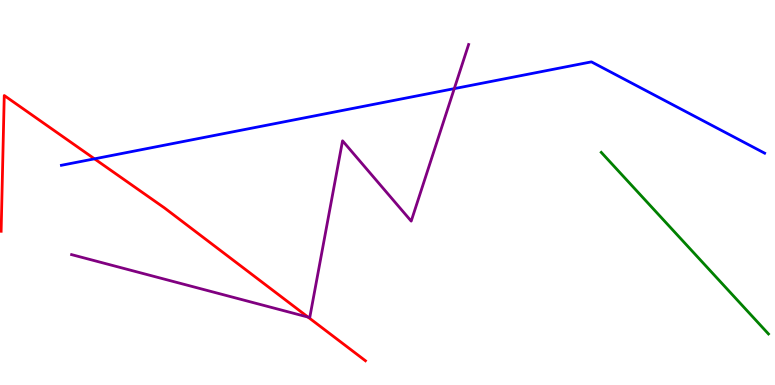[{'lines': ['blue', 'red'], 'intersections': [{'x': 1.22, 'y': 5.87}]}, {'lines': ['green', 'red'], 'intersections': []}, {'lines': ['purple', 'red'], 'intersections': [{'x': 3.97, 'y': 1.76}]}, {'lines': ['blue', 'green'], 'intersections': []}, {'lines': ['blue', 'purple'], 'intersections': [{'x': 5.86, 'y': 7.7}]}, {'lines': ['green', 'purple'], 'intersections': []}]